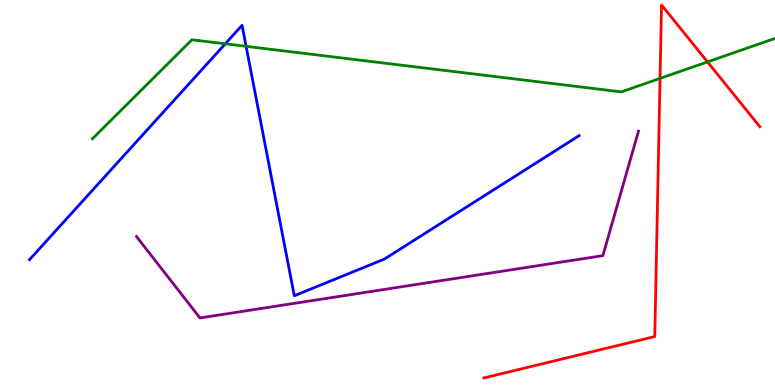[{'lines': ['blue', 'red'], 'intersections': []}, {'lines': ['green', 'red'], 'intersections': [{'x': 8.52, 'y': 7.96}, {'x': 9.13, 'y': 8.39}]}, {'lines': ['purple', 'red'], 'intersections': []}, {'lines': ['blue', 'green'], 'intersections': [{'x': 2.91, 'y': 8.86}, {'x': 3.18, 'y': 8.8}]}, {'lines': ['blue', 'purple'], 'intersections': []}, {'lines': ['green', 'purple'], 'intersections': []}]